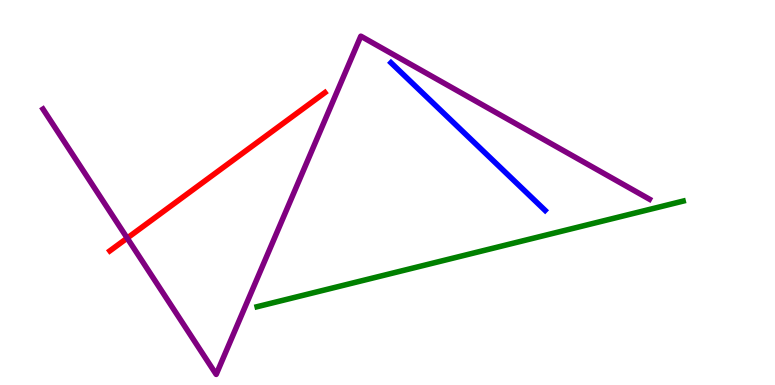[{'lines': ['blue', 'red'], 'intersections': []}, {'lines': ['green', 'red'], 'intersections': []}, {'lines': ['purple', 'red'], 'intersections': [{'x': 1.64, 'y': 3.82}]}, {'lines': ['blue', 'green'], 'intersections': []}, {'lines': ['blue', 'purple'], 'intersections': []}, {'lines': ['green', 'purple'], 'intersections': []}]